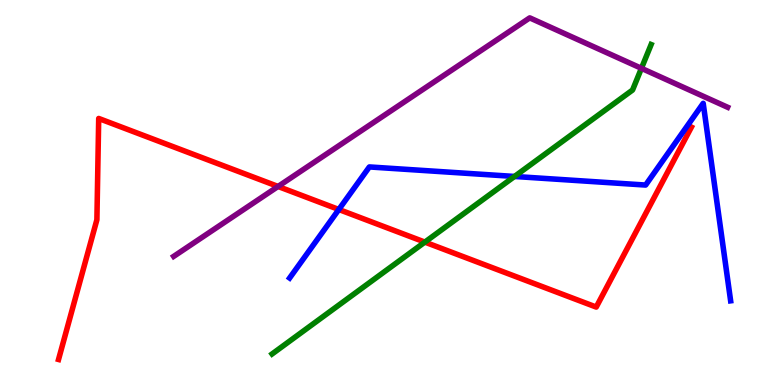[{'lines': ['blue', 'red'], 'intersections': [{'x': 4.37, 'y': 4.56}]}, {'lines': ['green', 'red'], 'intersections': [{'x': 5.48, 'y': 3.71}]}, {'lines': ['purple', 'red'], 'intersections': [{'x': 3.59, 'y': 5.16}]}, {'lines': ['blue', 'green'], 'intersections': [{'x': 6.64, 'y': 5.42}]}, {'lines': ['blue', 'purple'], 'intersections': []}, {'lines': ['green', 'purple'], 'intersections': [{'x': 8.28, 'y': 8.23}]}]